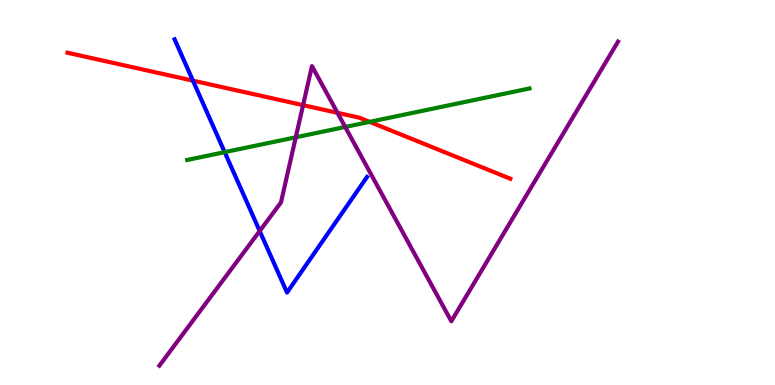[{'lines': ['blue', 'red'], 'intersections': [{'x': 2.49, 'y': 7.91}]}, {'lines': ['green', 'red'], 'intersections': [{'x': 4.77, 'y': 6.83}]}, {'lines': ['purple', 'red'], 'intersections': [{'x': 3.91, 'y': 7.27}, {'x': 4.35, 'y': 7.07}]}, {'lines': ['blue', 'green'], 'intersections': [{'x': 2.9, 'y': 6.05}]}, {'lines': ['blue', 'purple'], 'intersections': [{'x': 3.35, 'y': 4.0}]}, {'lines': ['green', 'purple'], 'intersections': [{'x': 3.82, 'y': 6.43}, {'x': 4.45, 'y': 6.7}]}]